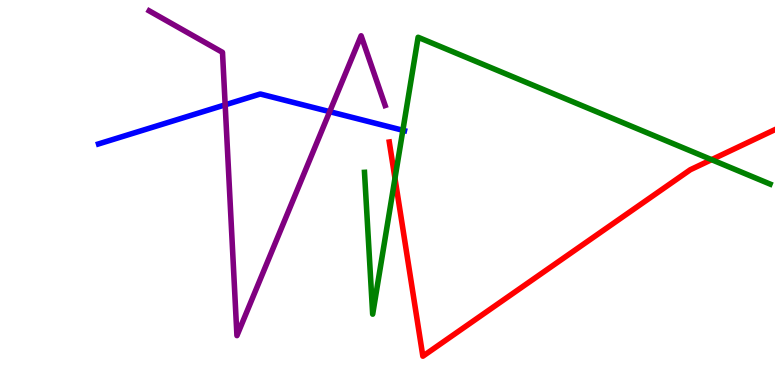[{'lines': ['blue', 'red'], 'intersections': []}, {'lines': ['green', 'red'], 'intersections': [{'x': 5.1, 'y': 5.37}, {'x': 9.18, 'y': 5.85}]}, {'lines': ['purple', 'red'], 'intersections': []}, {'lines': ['blue', 'green'], 'intersections': [{'x': 5.2, 'y': 6.62}]}, {'lines': ['blue', 'purple'], 'intersections': [{'x': 2.91, 'y': 7.28}, {'x': 4.25, 'y': 7.1}]}, {'lines': ['green', 'purple'], 'intersections': []}]